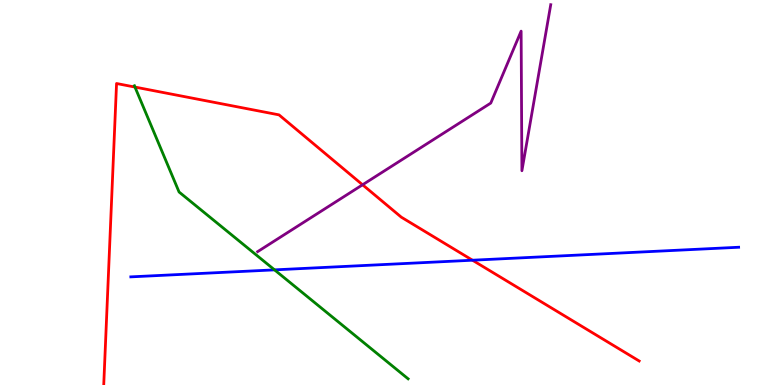[{'lines': ['blue', 'red'], 'intersections': [{'x': 6.1, 'y': 3.24}]}, {'lines': ['green', 'red'], 'intersections': [{'x': 1.74, 'y': 7.74}]}, {'lines': ['purple', 'red'], 'intersections': [{'x': 4.68, 'y': 5.2}]}, {'lines': ['blue', 'green'], 'intersections': [{'x': 3.54, 'y': 2.99}]}, {'lines': ['blue', 'purple'], 'intersections': []}, {'lines': ['green', 'purple'], 'intersections': []}]